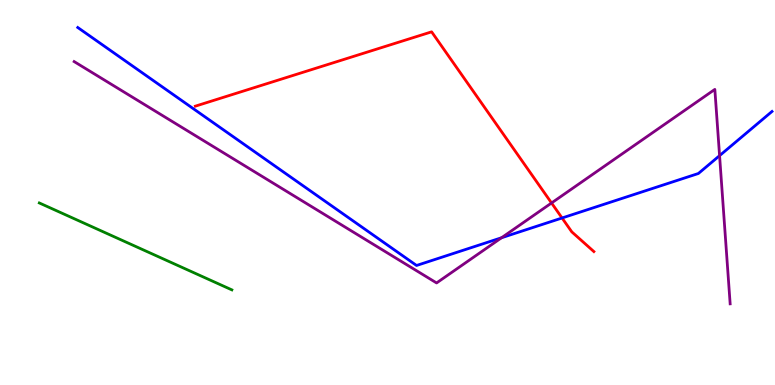[{'lines': ['blue', 'red'], 'intersections': [{'x': 7.25, 'y': 4.34}]}, {'lines': ['green', 'red'], 'intersections': []}, {'lines': ['purple', 'red'], 'intersections': [{'x': 7.12, 'y': 4.73}]}, {'lines': ['blue', 'green'], 'intersections': []}, {'lines': ['blue', 'purple'], 'intersections': [{'x': 6.47, 'y': 3.83}, {'x': 9.28, 'y': 5.96}]}, {'lines': ['green', 'purple'], 'intersections': []}]